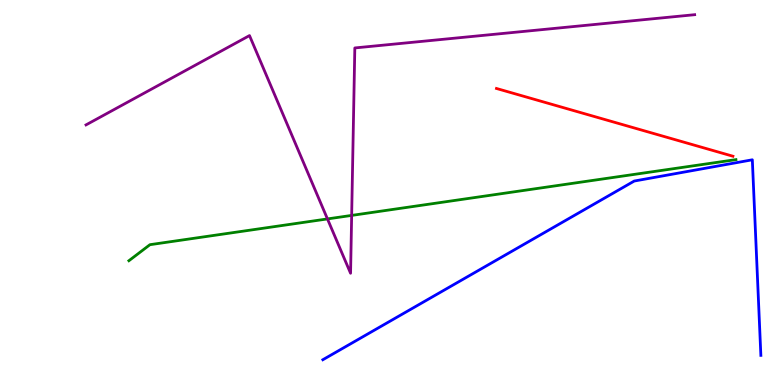[{'lines': ['blue', 'red'], 'intersections': []}, {'lines': ['green', 'red'], 'intersections': []}, {'lines': ['purple', 'red'], 'intersections': []}, {'lines': ['blue', 'green'], 'intersections': []}, {'lines': ['blue', 'purple'], 'intersections': []}, {'lines': ['green', 'purple'], 'intersections': [{'x': 4.23, 'y': 4.31}, {'x': 4.54, 'y': 4.4}]}]